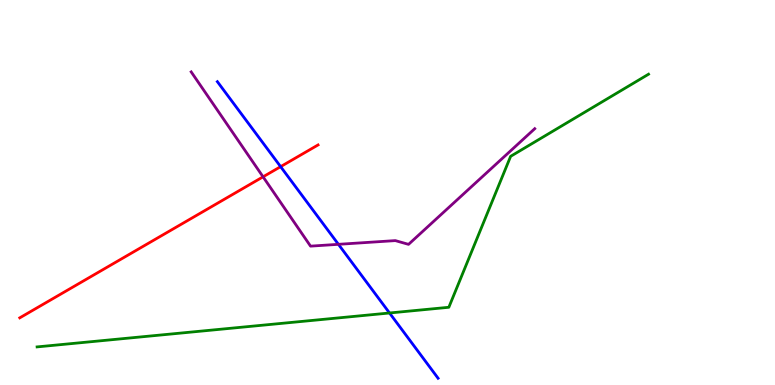[{'lines': ['blue', 'red'], 'intersections': [{'x': 3.62, 'y': 5.67}]}, {'lines': ['green', 'red'], 'intersections': []}, {'lines': ['purple', 'red'], 'intersections': [{'x': 3.39, 'y': 5.41}]}, {'lines': ['blue', 'green'], 'intersections': [{'x': 5.03, 'y': 1.87}]}, {'lines': ['blue', 'purple'], 'intersections': [{'x': 4.37, 'y': 3.65}]}, {'lines': ['green', 'purple'], 'intersections': []}]